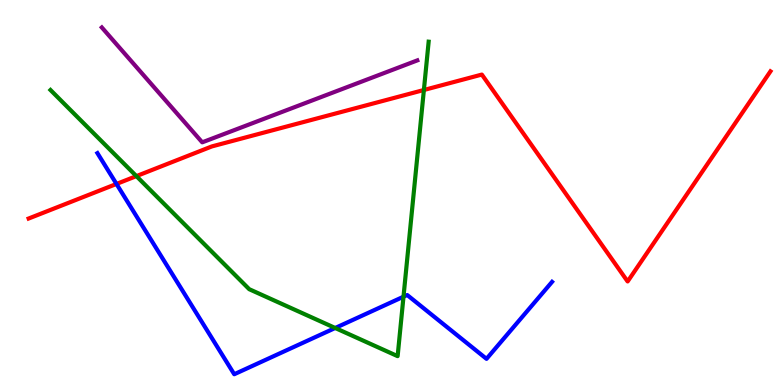[{'lines': ['blue', 'red'], 'intersections': [{'x': 1.5, 'y': 5.22}]}, {'lines': ['green', 'red'], 'intersections': [{'x': 1.76, 'y': 5.43}, {'x': 5.47, 'y': 7.66}]}, {'lines': ['purple', 'red'], 'intersections': []}, {'lines': ['blue', 'green'], 'intersections': [{'x': 4.33, 'y': 1.48}, {'x': 5.21, 'y': 2.29}]}, {'lines': ['blue', 'purple'], 'intersections': []}, {'lines': ['green', 'purple'], 'intersections': []}]